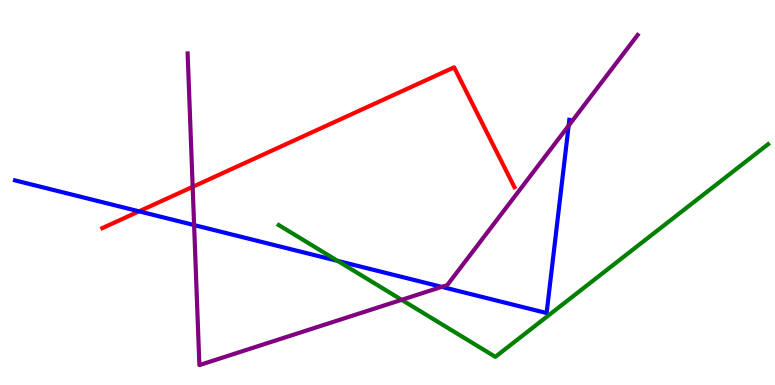[{'lines': ['blue', 'red'], 'intersections': [{'x': 1.79, 'y': 4.51}]}, {'lines': ['green', 'red'], 'intersections': []}, {'lines': ['purple', 'red'], 'intersections': [{'x': 2.49, 'y': 5.15}]}, {'lines': ['blue', 'green'], 'intersections': [{'x': 4.36, 'y': 3.22}]}, {'lines': ['blue', 'purple'], 'intersections': [{'x': 2.5, 'y': 4.15}, {'x': 5.7, 'y': 2.55}, {'x': 7.34, 'y': 6.74}]}, {'lines': ['green', 'purple'], 'intersections': [{'x': 5.18, 'y': 2.21}]}]